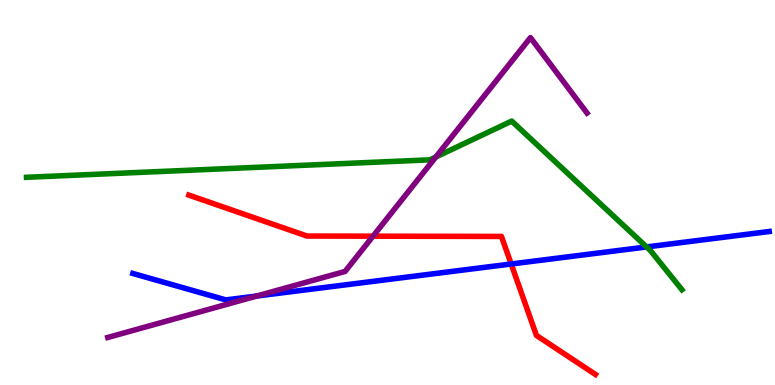[{'lines': ['blue', 'red'], 'intersections': [{'x': 6.6, 'y': 3.14}]}, {'lines': ['green', 'red'], 'intersections': []}, {'lines': ['purple', 'red'], 'intersections': [{'x': 4.81, 'y': 3.87}]}, {'lines': ['blue', 'green'], 'intersections': [{'x': 8.34, 'y': 3.59}]}, {'lines': ['blue', 'purple'], 'intersections': [{'x': 3.31, 'y': 2.31}]}, {'lines': ['green', 'purple'], 'intersections': [{'x': 5.62, 'y': 5.92}]}]